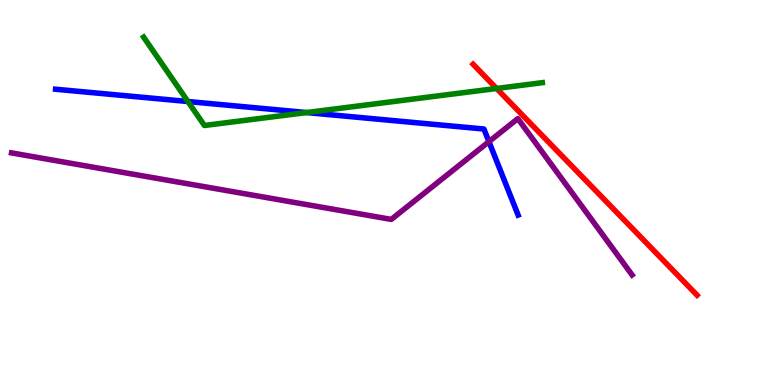[{'lines': ['blue', 'red'], 'intersections': []}, {'lines': ['green', 'red'], 'intersections': [{'x': 6.41, 'y': 7.7}]}, {'lines': ['purple', 'red'], 'intersections': []}, {'lines': ['blue', 'green'], 'intersections': [{'x': 2.42, 'y': 7.36}, {'x': 3.96, 'y': 7.08}]}, {'lines': ['blue', 'purple'], 'intersections': [{'x': 6.31, 'y': 6.32}]}, {'lines': ['green', 'purple'], 'intersections': []}]